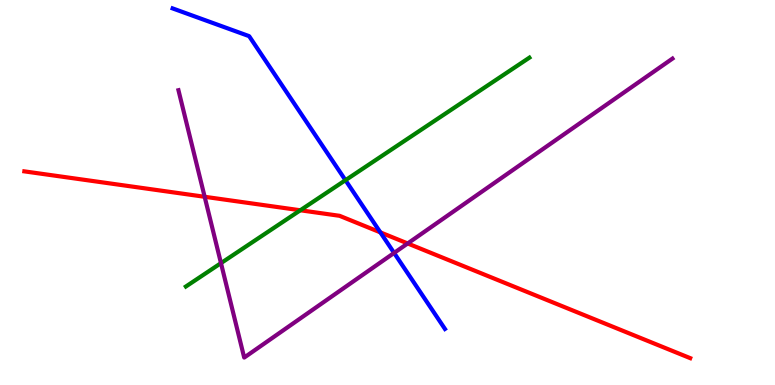[{'lines': ['blue', 'red'], 'intersections': [{'x': 4.91, 'y': 3.96}]}, {'lines': ['green', 'red'], 'intersections': [{'x': 3.88, 'y': 4.54}]}, {'lines': ['purple', 'red'], 'intersections': [{'x': 2.64, 'y': 4.89}, {'x': 5.26, 'y': 3.68}]}, {'lines': ['blue', 'green'], 'intersections': [{'x': 4.46, 'y': 5.32}]}, {'lines': ['blue', 'purple'], 'intersections': [{'x': 5.09, 'y': 3.43}]}, {'lines': ['green', 'purple'], 'intersections': [{'x': 2.85, 'y': 3.17}]}]